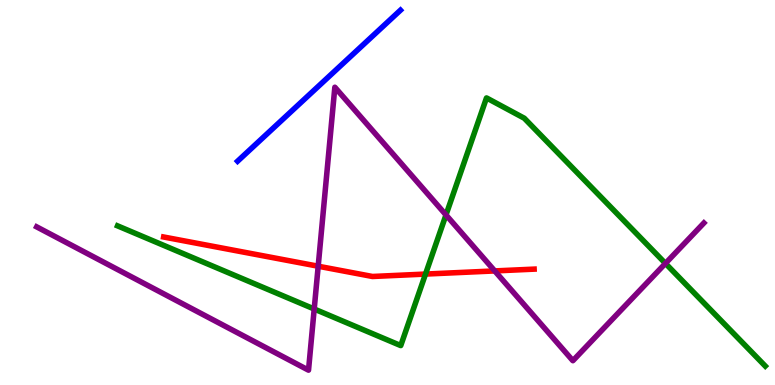[{'lines': ['blue', 'red'], 'intersections': []}, {'lines': ['green', 'red'], 'intersections': [{'x': 5.49, 'y': 2.88}]}, {'lines': ['purple', 'red'], 'intersections': [{'x': 4.11, 'y': 3.09}, {'x': 6.38, 'y': 2.96}]}, {'lines': ['blue', 'green'], 'intersections': []}, {'lines': ['blue', 'purple'], 'intersections': []}, {'lines': ['green', 'purple'], 'intersections': [{'x': 4.05, 'y': 1.97}, {'x': 5.75, 'y': 4.42}, {'x': 8.59, 'y': 3.16}]}]